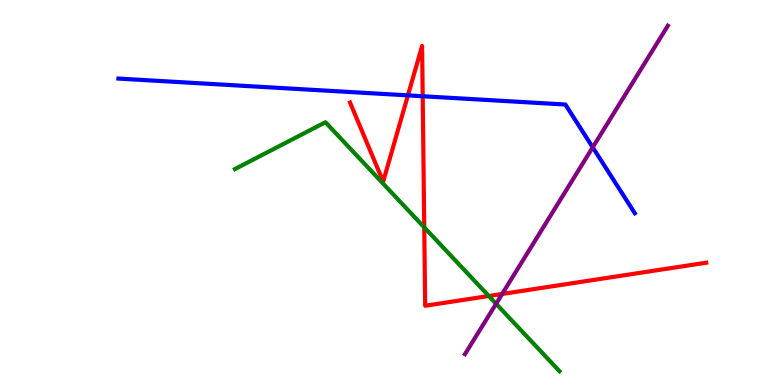[{'lines': ['blue', 'red'], 'intersections': [{'x': 5.26, 'y': 7.52}, {'x': 5.45, 'y': 7.5}]}, {'lines': ['green', 'red'], 'intersections': [{'x': 5.47, 'y': 4.09}, {'x': 6.31, 'y': 2.31}]}, {'lines': ['purple', 'red'], 'intersections': [{'x': 6.48, 'y': 2.36}]}, {'lines': ['blue', 'green'], 'intersections': []}, {'lines': ['blue', 'purple'], 'intersections': [{'x': 7.65, 'y': 6.17}]}, {'lines': ['green', 'purple'], 'intersections': [{'x': 6.4, 'y': 2.11}]}]